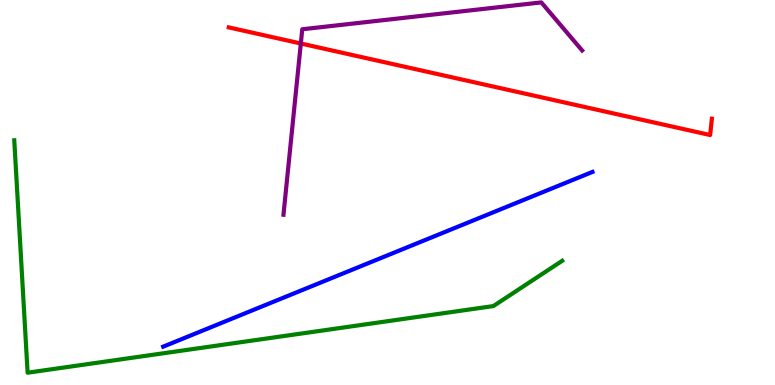[{'lines': ['blue', 'red'], 'intersections': []}, {'lines': ['green', 'red'], 'intersections': []}, {'lines': ['purple', 'red'], 'intersections': [{'x': 3.88, 'y': 8.87}]}, {'lines': ['blue', 'green'], 'intersections': []}, {'lines': ['blue', 'purple'], 'intersections': []}, {'lines': ['green', 'purple'], 'intersections': []}]